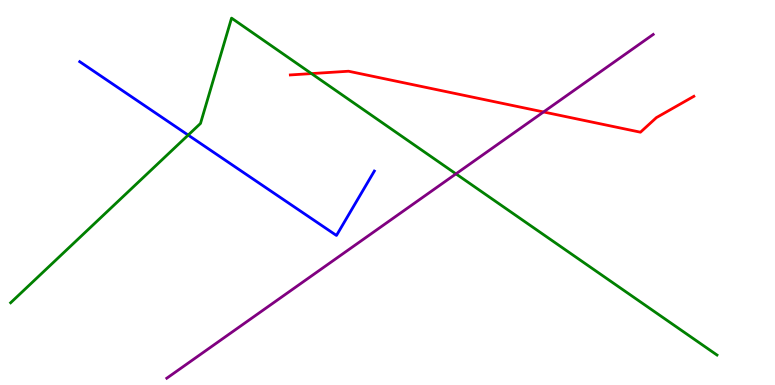[{'lines': ['blue', 'red'], 'intersections': []}, {'lines': ['green', 'red'], 'intersections': [{'x': 4.02, 'y': 8.09}]}, {'lines': ['purple', 'red'], 'intersections': [{'x': 7.01, 'y': 7.09}]}, {'lines': ['blue', 'green'], 'intersections': [{'x': 2.43, 'y': 6.49}]}, {'lines': ['blue', 'purple'], 'intersections': []}, {'lines': ['green', 'purple'], 'intersections': [{'x': 5.88, 'y': 5.48}]}]